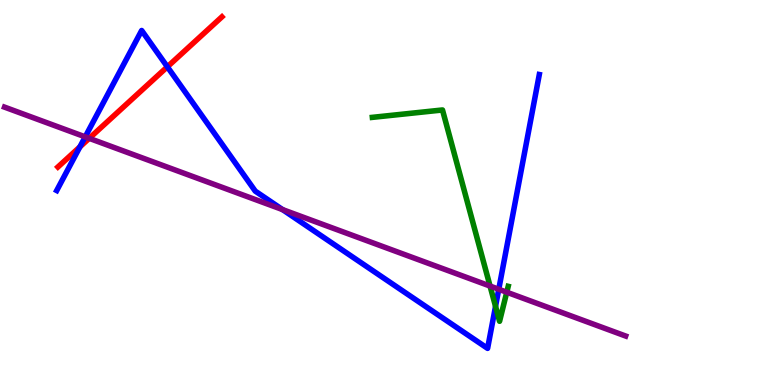[{'lines': ['blue', 'red'], 'intersections': [{'x': 1.03, 'y': 6.19}, {'x': 2.16, 'y': 8.26}]}, {'lines': ['green', 'red'], 'intersections': []}, {'lines': ['purple', 'red'], 'intersections': [{'x': 1.15, 'y': 6.41}]}, {'lines': ['blue', 'green'], 'intersections': [{'x': 6.39, 'y': 2.04}]}, {'lines': ['blue', 'purple'], 'intersections': [{'x': 1.1, 'y': 6.45}, {'x': 3.65, 'y': 4.56}, {'x': 6.44, 'y': 2.49}]}, {'lines': ['green', 'purple'], 'intersections': [{'x': 6.32, 'y': 2.57}, {'x': 6.54, 'y': 2.41}]}]